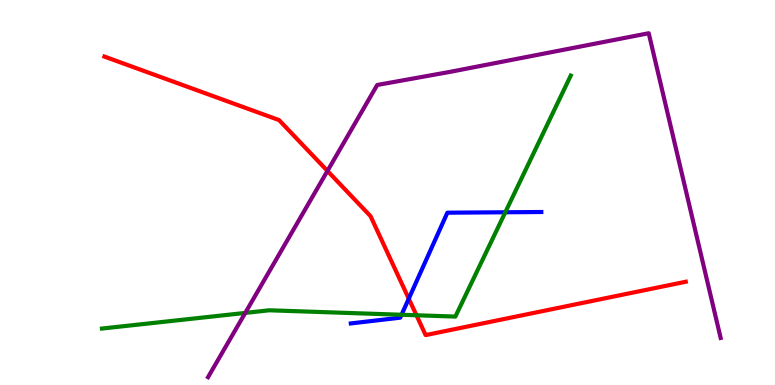[{'lines': ['blue', 'red'], 'intersections': [{'x': 5.27, 'y': 2.24}]}, {'lines': ['green', 'red'], 'intersections': [{'x': 5.37, 'y': 1.81}]}, {'lines': ['purple', 'red'], 'intersections': [{'x': 4.23, 'y': 5.56}]}, {'lines': ['blue', 'green'], 'intersections': [{'x': 5.18, 'y': 1.82}, {'x': 6.52, 'y': 4.49}]}, {'lines': ['blue', 'purple'], 'intersections': []}, {'lines': ['green', 'purple'], 'intersections': [{'x': 3.16, 'y': 1.87}]}]